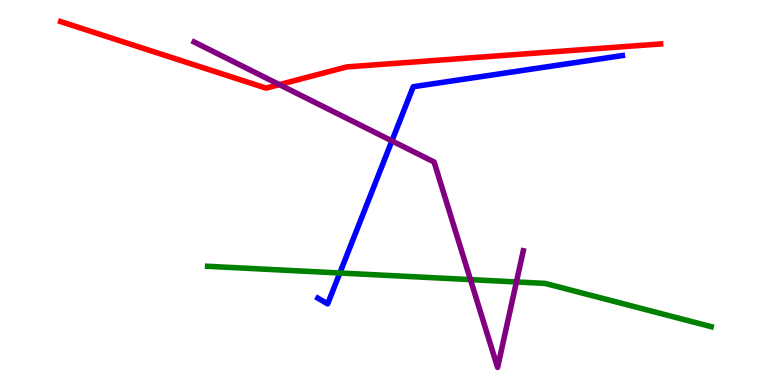[{'lines': ['blue', 'red'], 'intersections': []}, {'lines': ['green', 'red'], 'intersections': []}, {'lines': ['purple', 'red'], 'intersections': [{'x': 3.6, 'y': 7.8}]}, {'lines': ['blue', 'green'], 'intersections': [{'x': 4.39, 'y': 2.91}]}, {'lines': ['blue', 'purple'], 'intersections': [{'x': 5.06, 'y': 6.34}]}, {'lines': ['green', 'purple'], 'intersections': [{'x': 6.07, 'y': 2.74}, {'x': 6.66, 'y': 2.68}]}]